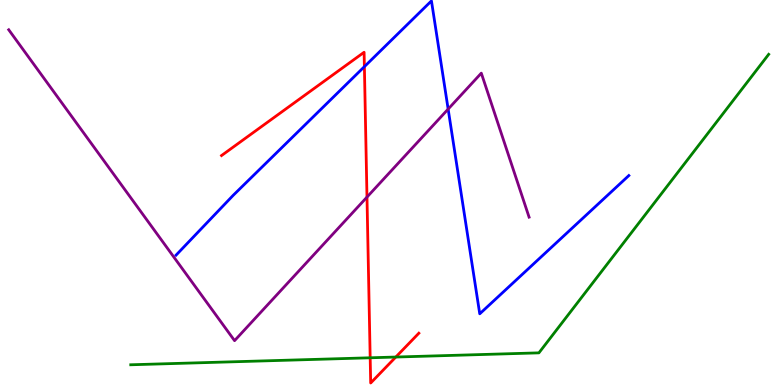[{'lines': ['blue', 'red'], 'intersections': [{'x': 4.7, 'y': 8.27}]}, {'lines': ['green', 'red'], 'intersections': [{'x': 4.78, 'y': 0.707}, {'x': 5.11, 'y': 0.726}]}, {'lines': ['purple', 'red'], 'intersections': [{'x': 4.74, 'y': 4.88}]}, {'lines': ['blue', 'green'], 'intersections': []}, {'lines': ['blue', 'purple'], 'intersections': [{'x': 5.78, 'y': 7.17}]}, {'lines': ['green', 'purple'], 'intersections': []}]